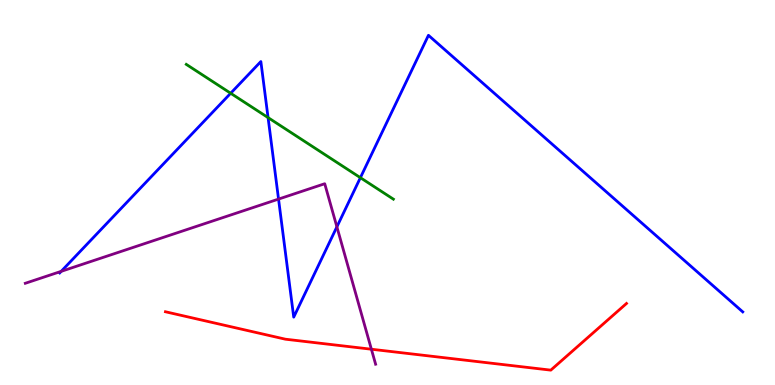[{'lines': ['blue', 'red'], 'intersections': []}, {'lines': ['green', 'red'], 'intersections': []}, {'lines': ['purple', 'red'], 'intersections': [{'x': 4.79, 'y': 0.929}]}, {'lines': ['blue', 'green'], 'intersections': [{'x': 2.98, 'y': 7.58}, {'x': 3.46, 'y': 6.95}, {'x': 4.65, 'y': 5.38}]}, {'lines': ['blue', 'purple'], 'intersections': [{'x': 0.789, 'y': 2.95}, {'x': 3.59, 'y': 4.83}, {'x': 4.35, 'y': 4.11}]}, {'lines': ['green', 'purple'], 'intersections': []}]